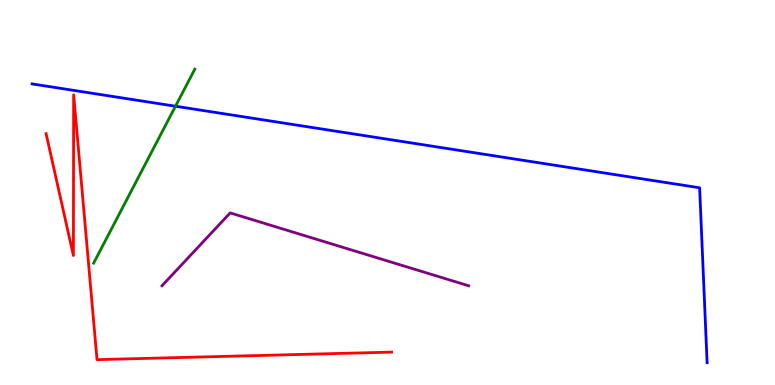[{'lines': ['blue', 'red'], 'intersections': []}, {'lines': ['green', 'red'], 'intersections': []}, {'lines': ['purple', 'red'], 'intersections': []}, {'lines': ['blue', 'green'], 'intersections': [{'x': 2.26, 'y': 7.24}]}, {'lines': ['blue', 'purple'], 'intersections': []}, {'lines': ['green', 'purple'], 'intersections': []}]